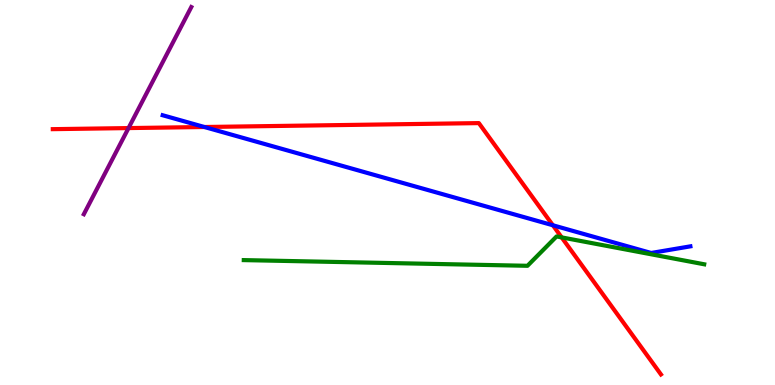[{'lines': ['blue', 'red'], 'intersections': [{'x': 2.64, 'y': 6.7}, {'x': 7.13, 'y': 4.15}]}, {'lines': ['green', 'red'], 'intersections': [{'x': 7.25, 'y': 3.83}]}, {'lines': ['purple', 'red'], 'intersections': [{'x': 1.66, 'y': 6.67}]}, {'lines': ['blue', 'green'], 'intersections': []}, {'lines': ['blue', 'purple'], 'intersections': []}, {'lines': ['green', 'purple'], 'intersections': []}]